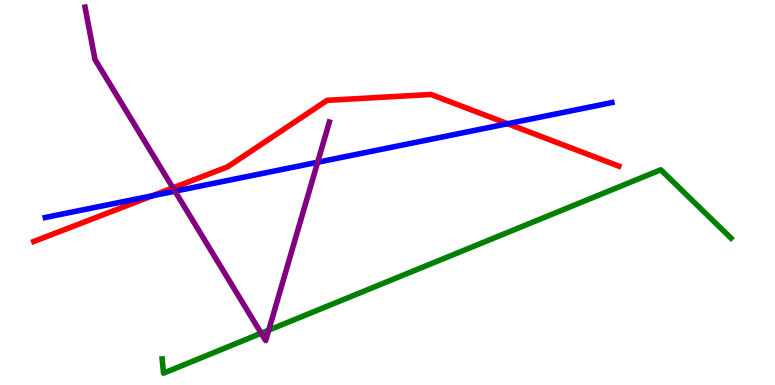[{'lines': ['blue', 'red'], 'intersections': [{'x': 1.97, 'y': 4.92}, {'x': 6.55, 'y': 6.79}]}, {'lines': ['green', 'red'], 'intersections': []}, {'lines': ['purple', 'red'], 'intersections': [{'x': 2.23, 'y': 5.12}]}, {'lines': ['blue', 'green'], 'intersections': []}, {'lines': ['blue', 'purple'], 'intersections': [{'x': 2.26, 'y': 5.03}, {'x': 4.1, 'y': 5.79}]}, {'lines': ['green', 'purple'], 'intersections': [{'x': 3.37, 'y': 1.34}, {'x': 3.47, 'y': 1.42}]}]